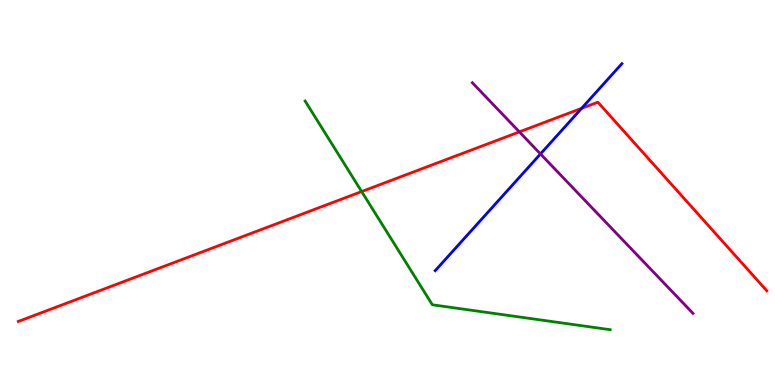[{'lines': ['blue', 'red'], 'intersections': [{'x': 7.5, 'y': 7.19}]}, {'lines': ['green', 'red'], 'intersections': [{'x': 4.67, 'y': 5.02}]}, {'lines': ['purple', 'red'], 'intersections': [{'x': 6.7, 'y': 6.57}]}, {'lines': ['blue', 'green'], 'intersections': []}, {'lines': ['blue', 'purple'], 'intersections': [{'x': 6.97, 'y': 6.0}]}, {'lines': ['green', 'purple'], 'intersections': []}]